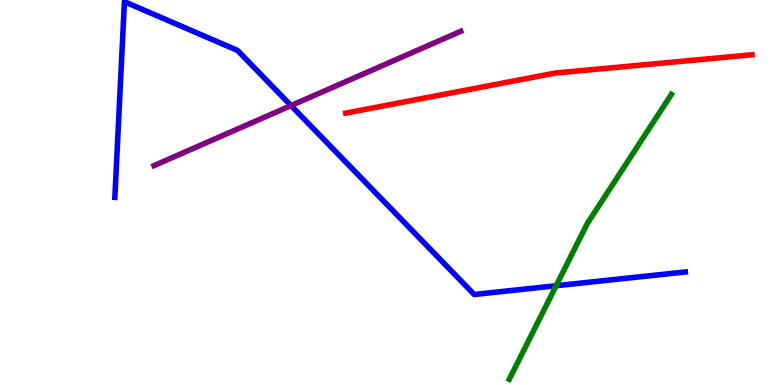[{'lines': ['blue', 'red'], 'intersections': []}, {'lines': ['green', 'red'], 'intersections': []}, {'lines': ['purple', 'red'], 'intersections': []}, {'lines': ['blue', 'green'], 'intersections': [{'x': 7.18, 'y': 2.58}]}, {'lines': ['blue', 'purple'], 'intersections': [{'x': 3.76, 'y': 7.26}]}, {'lines': ['green', 'purple'], 'intersections': []}]